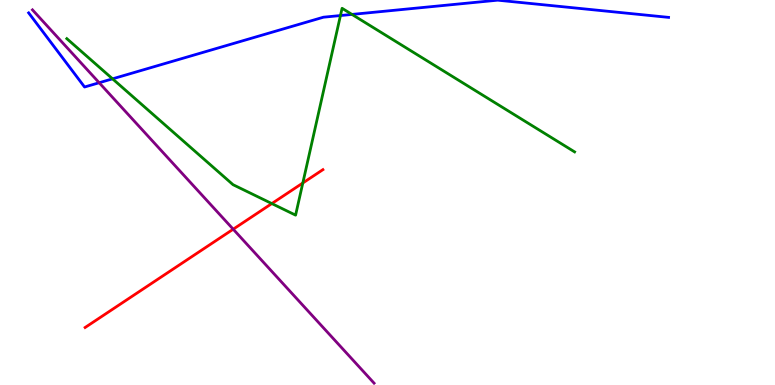[{'lines': ['blue', 'red'], 'intersections': []}, {'lines': ['green', 'red'], 'intersections': [{'x': 3.51, 'y': 4.71}, {'x': 3.91, 'y': 5.25}]}, {'lines': ['purple', 'red'], 'intersections': [{'x': 3.01, 'y': 4.05}]}, {'lines': ['blue', 'green'], 'intersections': [{'x': 1.45, 'y': 7.95}, {'x': 4.39, 'y': 9.6}, {'x': 4.54, 'y': 9.63}]}, {'lines': ['blue', 'purple'], 'intersections': [{'x': 1.28, 'y': 7.85}]}, {'lines': ['green', 'purple'], 'intersections': []}]